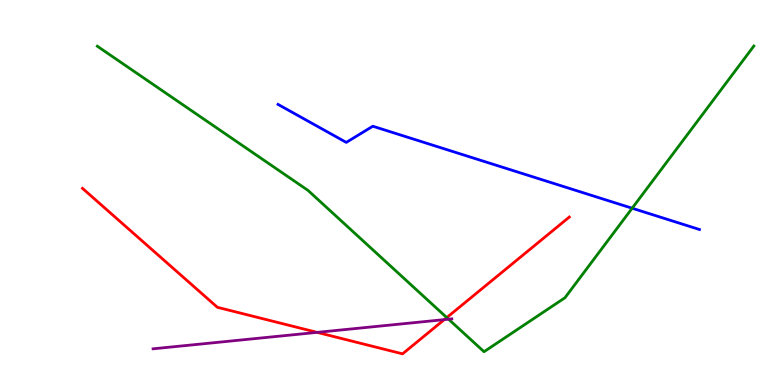[{'lines': ['blue', 'red'], 'intersections': []}, {'lines': ['green', 'red'], 'intersections': [{'x': 5.76, 'y': 1.75}]}, {'lines': ['purple', 'red'], 'intersections': [{'x': 4.09, 'y': 1.37}, {'x': 5.73, 'y': 1.7}]}, {'lines': ['blue', 'green'], 'intersections': [{'x': 8.16, 'y': 4.59}]}, {'lines': ['blue', 'purple'], 'intersections': []}, {'lines': ['green', 'purple'], 'intersections': [{'x': 5.79, 'y': 1.71}]}]